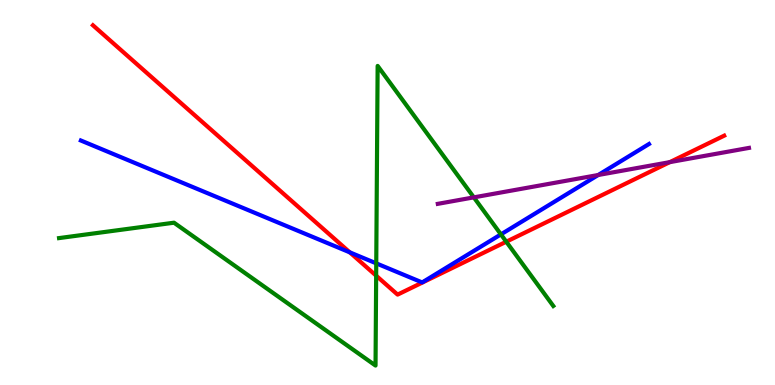[{'lines': ['blue', 'red'], 'intersections': [{'x': 4.51, 'y': 3.45}]}, {'lines': ['green', 'red'], 'intersections': [{'x': 4.85, 'y': 2.84}, {'x': 6.53, 'y': 3.72}]}, {'lines': ['purple', 'red'], 'intersections': [{'x': 8.64, 'y': 5.79}]}, {'lines': ['blue', 'green'], 'intersections': [{'x': 4.85, 'y': 3.16}, {'x': 6.46, 'y': 3.91}]}, {'lines': ['blue', 'purple'], 'intersections': [{'x': 7.72, 'y': 5.45}]}, {'lines': ['green', 'purple'], 'intersections': [{'x': 6.11, 'y': 4.87}]}]